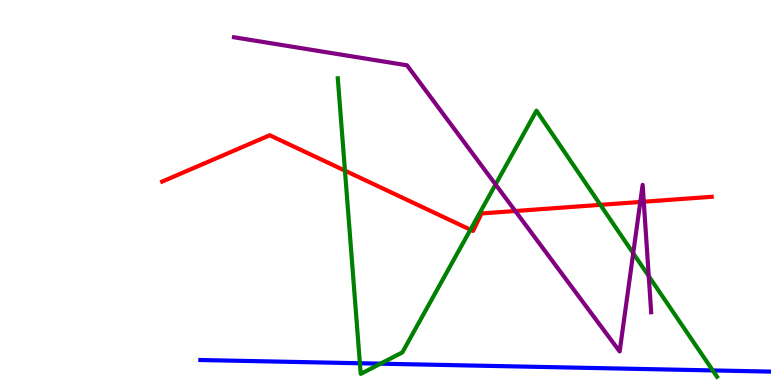[{'lines': ['blue', 'red'], 'intersections': []}, {'lines': ['green', 'red'], 'intersections': [{'x': 4.45, 'y': 5.57}, {'x': 6.07, 'y': 4.03}, {'x': 7.75, 'y': 4.68}]}, {'lines': ['purple', 'red'], 'intersections': [{'x': 6.65, 'y': 4.52}, {'x': 8.26, 'y': 4.75}, {'x': 8.31, 'y': 4.76}]}, {'lines': ['blue', 'green'], 'intersections': [{'x': 4.64, 'y': 0.565}, {'x': 4.91, 'y': 0.554}, {'x': 9.2, 'y': 0.379}]}, {'lines': ['blue', 'purple'], 'intersections': []}, {'lines': ['green', 'purple'], 'intersections': [{'x': 6.39, 'y': 5.21}, {'x': 8.17, 'y': 3.42}, {'x': 8.37, 'y': 2.83}]}]